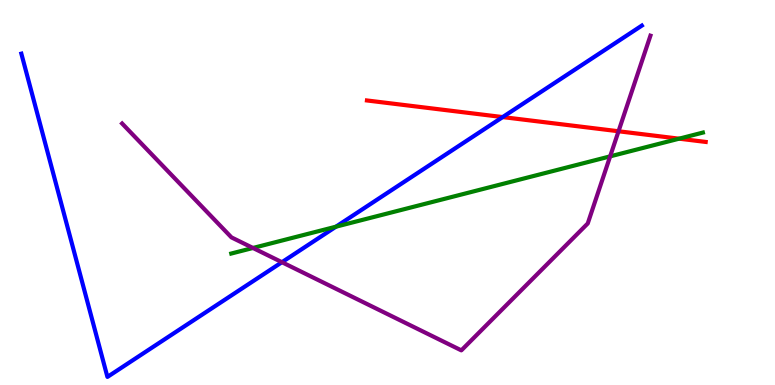[{'lines': ['blue', 'red'], 'intersections': [{'x': 6.49, 'y': 6.96}]}, {'lines': ['green', 'red'], 'intersections': [{'x': 8.76, 'y': 6.4}]}, {'lines': ['purple', 'red'], 'intersections': [{'x': 7.98, 'y': 6.59}]}, {'lines': ['blue', 'green'], 'intersections': [{'x': 4.33, 'y': 4.11}]}, {'lines': ['blue', 'purple'], 'intersections': [{'x': 3.64, 'y': 3.19}]}, {'lines': ['green', 'purple'], 'intersections': [{'x': 3.26, 'y': 3.56}, {'x': 7.87, 'y': 5.94}]}]